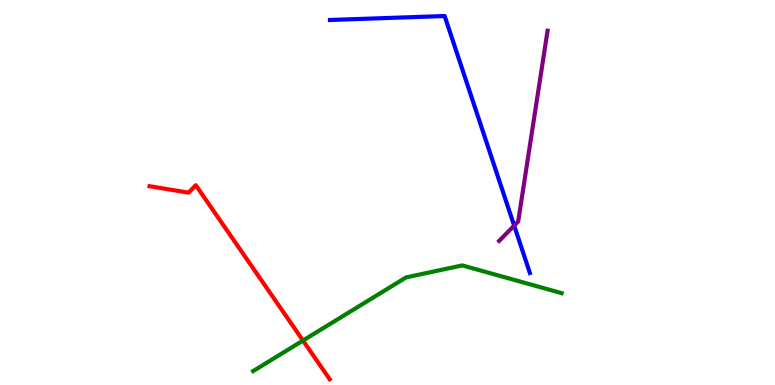[{'lines': ['blue', 'red'], 'intersections': []}, {'lines': ['green', 'red'], 'intersections': [{'x': 3.91, 'y': 1.15}]}, {'lines': ['purple', 'red'], 'intersections': []}, {'lines': ['blue', 'green'], 'intersections': []}, {'lines': ['blue', 'purple'], 'intersections': [{'x': 6.63, 'y': 4.14}]}, {'lines': ['green', 'purple'], 'intersections': []}]